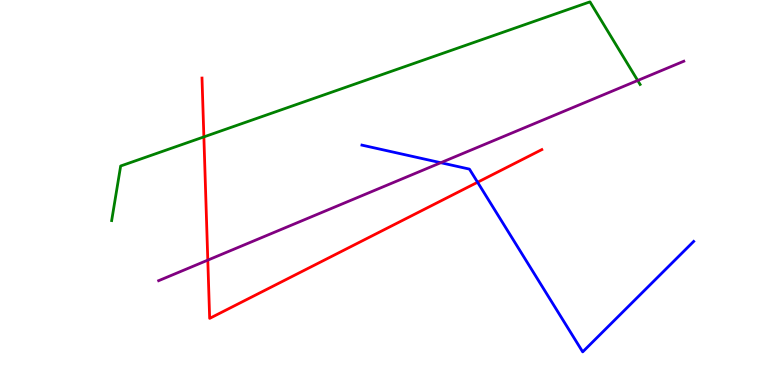[{'lines': ['blue', 'red'], 'intersections': [{'x': 6.16, 'y': 5.27}]}, {'lines': ['green', 'red'], 'intersections': [{'x': 2.63, 'y': 6.44}]}, {'lines': ['purple', 'red'], 'intersections': [{'x': 2.68, 'y': 3.24}]}, {'lines': ['blue', 'green'], 'intersections': []}, {'lines': ['blue', 'purple'], 'intersections': [{'x': 5.69, 'y': 5.77}]}, {'lines': ['green', 'purple'], 'intersections': [{'x': 8.23, 'y': 7.91}]}]